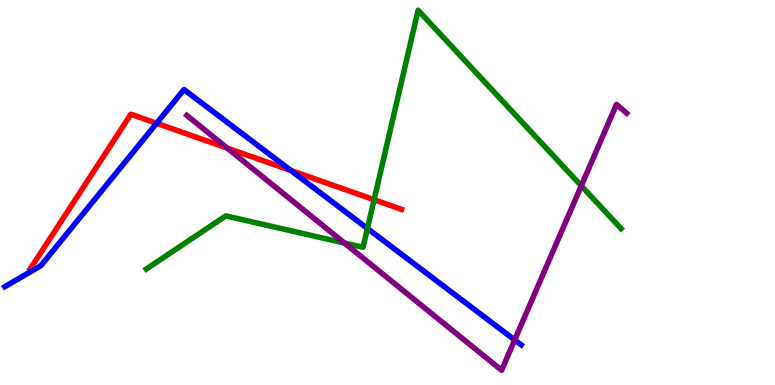[{'lines': ['blue', 'red'], 'intersections': [{'x': 2.02, 'y': 6.8}, {'x': 3.75, 'y': 5.57}]}, {'lines': ['green', 'red'], 'intersections': [{'x': 4.83, 'y': 4.81}]}, {'lines': ['purple', 'red'], 'intersections': [{'x': 2.93, 'y': 6.15}]}, {'lines': ['blue', 'green'], 'intersections': [{'x': 4.74, 'y': 4.07}]}, {'lines': ['blue', 'purple'], 'intersections': [{'x': 6.64, 'y': 1.17}]}, {'lines': ['green', 'purple'], 'intersections': [{'x': 4.44, 'y': 3.69}, {'x': 7.5, 'y': 5.17}]}]